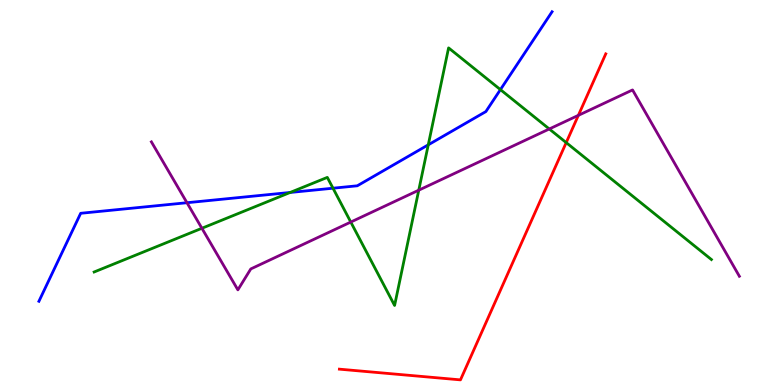[{'lines': ['blue', 'red'], 'intersections': []}, {'lines': ['green', 'red'], 'intersections': [{'x': 7.31, 'y': 6.3}]}, {'lines': ['purple', 'red'], 'intersections': [{'x': 7.46, 'y': 7.0}]}, {'lines': ['blue', 'green'], 'intersections': [{'x': 3.74, 'y': 5.0}, {'x': 4.3, 'y': 5.11}, {'x': 5.53, 'y': 6.24}, {'x': 6.46, 'y': 7.67}]}, {'lines': ['blue', 'purple'], 'intersections': [{'x': 2.41, 'y': 4.73}]}, {'lines': ['green', 'purple'], 'intersections': [{'x': 2.61, 'y': 4.07}, {'x': 4.53, 'y': 4.23}, {'x': 5.4, 'y': 5.06}, {'x': 7.09, 'y': 6.65}]}]